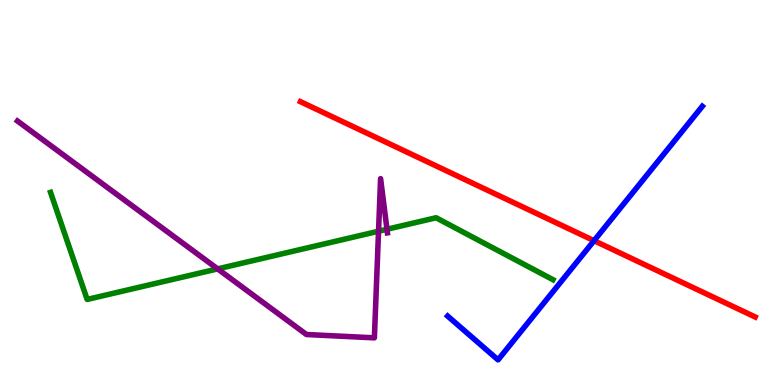[{'lines': ['blue', 'red'], 'intersections': [{'x': 7.67, 'y': 3.75}]}, {'lines': ['green', 'red'], 'intersections': []}, {'lines': ['purple', 'red'], 'intersections': []}, {'lines': ['blue', 'green'], 'intersections': []}, {'lines': ['blue', 'purple'], 'intersections': []}, {'lines': ['green', 'purple'], 'intersections': [{'x': 2.81, 'y': 3.02}, {'x': 4.88, 'y': 3.99}, {'x': 4.99, 'y': 4.05}]}]